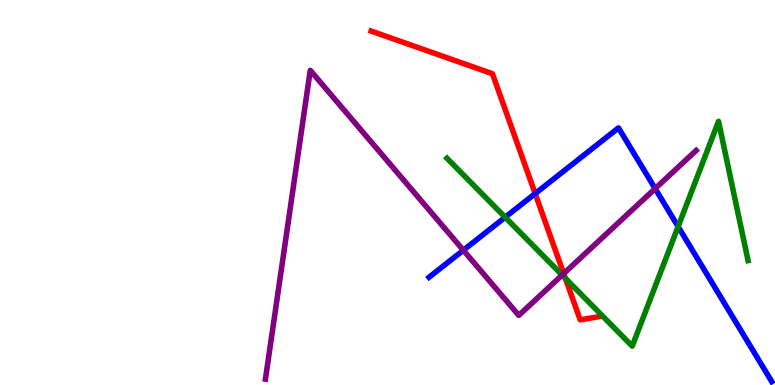[{'lines': ['blue', 'red'], 'intersections': [{'x': 6.91, 'y': 4.97}]}, {'lines': ['green', 'red'], 'intersections': [{'x': 7.3, 'y': 2.77}]}, {'lines': ['purple', 'red'], 'intersections': [{'x': 7.27, 'y': 2.89}]}, {'lines': ['blue', 'green'], 'intersections': [{'x': 6.52, 'y': 4.36}, {'x': 8.75, 'y': 4.11}]}, {'lines': ['blue', 'purple'], 'intersections': [{'x': 5.98, 'y': 3.5}, {'x': 8.45, 'y': 5.1}]}, {'lines': ['green', 'purple'], 'intersections': [{'x': 7.25, 'y': 2.86}]}]